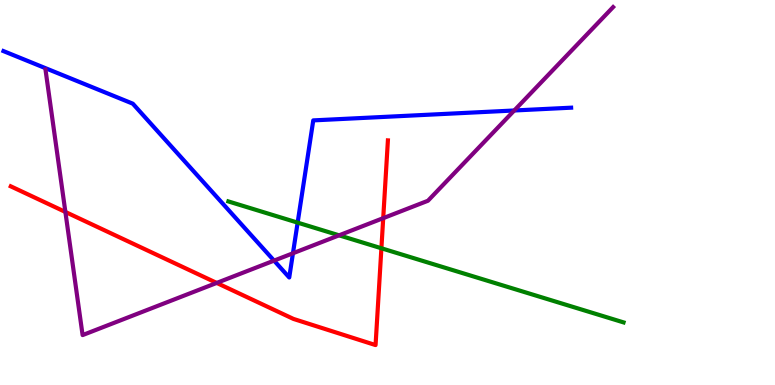[{'lines': ['blue', 'red'], 'intersections': []}, {'lines': ['green', 'red'], 'intersections': [{'x': 4.92, 'y': 3.55}]}, {'lines': ['purple', 'red'], 'intersections': [{'x': 0.844, 'y': 4.49}, {'x': 2.8, 'y': 2.65}, {'x': 4.94, 'y': 4.33}]}, {'lines': ['blue', 'green'], 'intersections': [{'x': 3.84, 'y': 4.22}]}, {'lines': ['blue', 'purple'], 'intersections': [{'x': 3.54, 'y': 3.23}, {'x': 3.78, 'y': 3.42}, {'x': 6.64, 'y': 7.13}]}, {'lines': ['green', 'purple'], 'intersections': [{'x': 4.38, 'y': 3.89}]}]